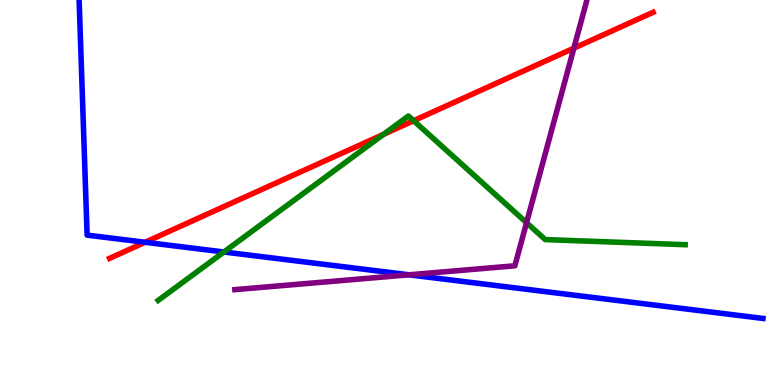[{'lines': ['blue', 'red'], 'intersections': [{'x': 1.87, 'y': 3.71}]}, {'lines': ['green', 'red'], 'intersections': [{'x': 4.95, 'y': 6.51}, {'x': 5.34, 'y': 6.86}]}, {'lines': ['purple', 'red'], 'intersections': [{'x': 7.4, 'y': 8.75}]}, {'lines': ['blue', 'green'], 'intersections': [{'x': 2.89, 'y': 3.45}]}, {'lines': ['blue', 'purple'], 'intersections': [{'x': 5.28, 'y': 2.86}]}, {'lines': ['green', 'purple'], 'intersections': [{'x': 6.79, 'y': 4.22}]}]